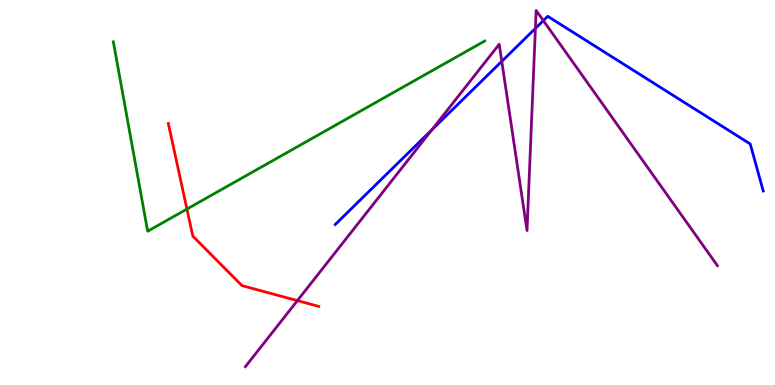[{'lines': ['blue', 'red'], 'intersections': []}, {'lines': ['green', 'red'], 'intersections': [{'x': 2.41, 'y': 4.57}]}, {'lines': ['purple', 'red'], 'intersections': [{'x': 3.84, 'y': 2.19}]}, {'lines': ['blue', 'green'], 'intersections': []}, {'lines': ['blue', 'purple'], 'intersections': [{'x': 5.57, 'y': 6.63}, {'x': 6.47, 'y': 8.41}, {'x': 6.91, 'y': 9.26}, {'x': 7.01, 'y': 9.46}]}, {'lines': ['green', 'purple'], 'intersections': []}]